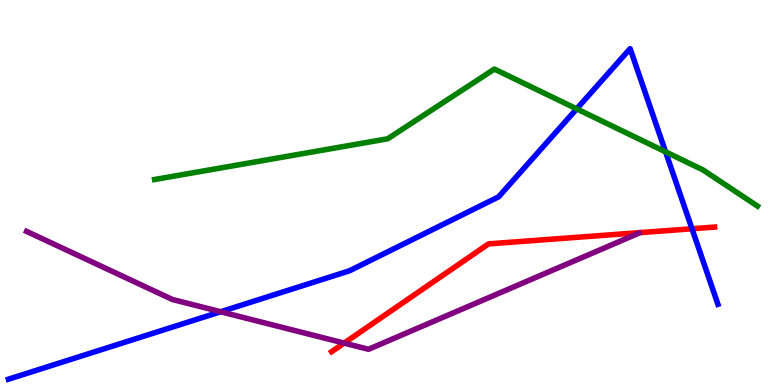[{'lines': ['blue', 'red'], 'intersections': [{'x': 8.93, 'y': 4.06}]}, {'lines': ['green', 'red'], 'intersections': []}, {'lines': ['purple', 'red'], 'intersections': [{'x': 4.44, 'y': 1.09}]}, {'lines': ['blue', 'green'], 'intersections': [{'x': 7.44, 'y': 7.17}, {'x': 8.59, 'y': 6.06}]}, {'lines': ['blue', 'purple'], 'intersections': [{'x': 2.85, 'y': 1.9}]}, {'lines': ['green', 'purple'], 'intersections': []}]